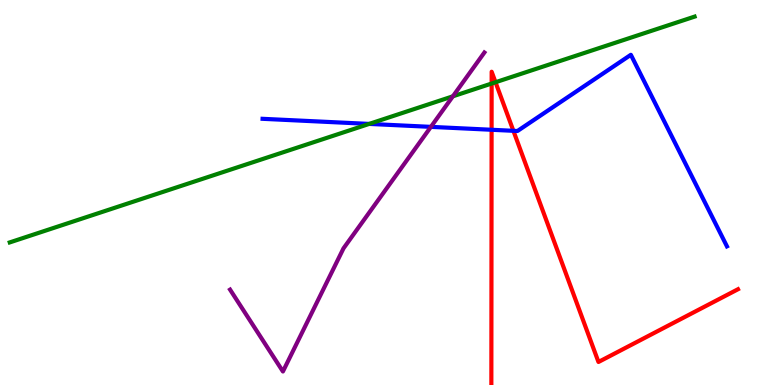[{'lines': ['blue', 'red'], 'intersections': [{'x': 6.34, 'y': 6.63}, {'x': 6.62, 'y': 6.6}]}, {'lines': ['green', 'red'], 'intersections': [{'x': 6.34, 'y': 7.83}, {'x': 6.39, 'y': 7.86}]}, {'lines': ['purple', 'red'], 'intersections': []}, {'lines': ['blue', 'green'], 'intersections': [{'x': 4.76, 'y': 6.78}]}, {'lines': ['blue', 'purple'], 'intersections': [{'x': 5.56, 'y': 6.7}]}, {'lines': ['green', 'purple'], 'intersections': [{'x': 5.84, 'y': 7.5}]}]